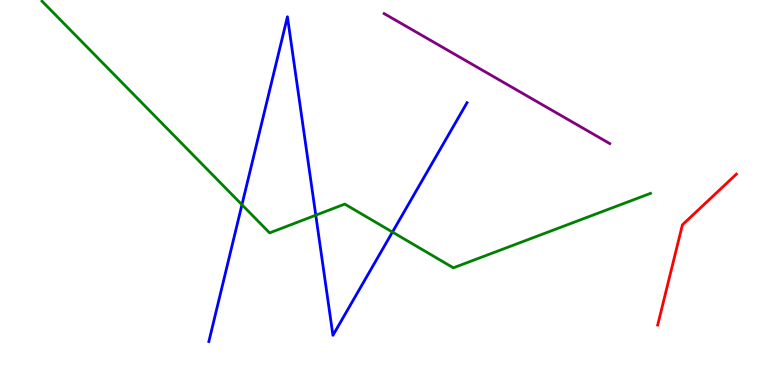[{'lines': ['blue', 'red'], 'intersections': []}, {'lines': ['green', 'red'], 'intersections': []}, {'lines': ['purple', 'red'], 'intersections': []}, {'lines': ['blue', 'green'], 'intersections': [{'x': 3.12, 'y': 4.68}, {'x': 4.07, 'y': 4.41}, {'x': 5.06, 'y': 3.97}]}, {'lines': ['blue', 'purple'], 'intersections': []}, {'lines': ['green', 'purple'], 'intersections': []}]